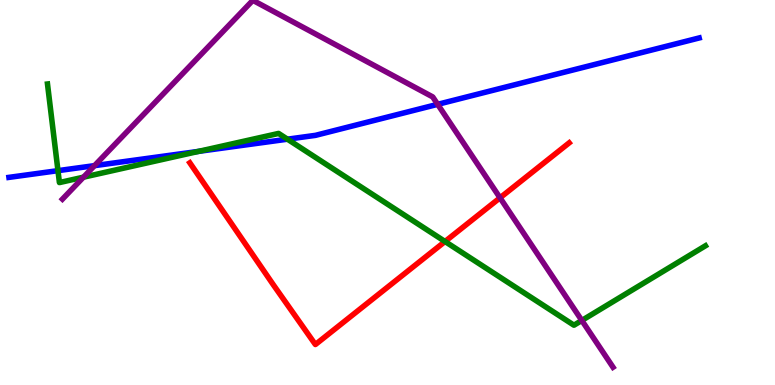[{'lines': ['blue', 'red'], 'intersections': []}, {'lines': ['green', 'red'], 'intersections': [{'x': 5.74, 'y': 3.73}]}, {'lines': ['purple', 'red'], 'intersections': [{'x': 6.45, 'y': 4.86}]}, {'lines': ['blue', 'green'], 'intersections': [{'x': 0.748, 'y': 5.57}, {'x': 2.56, 'y': 6.07}, {'x': 3.71, 'y': 6.38}]}, {'lines': ['blue', 'purple'], 'intersections': [{'x': 1.22, 'y': 5.7}, {'x': 5.65, 'y': 7.29}]}, {'lines': ['green', 'purple'], 'intersections': [{'x': 1.08, 'y': 5.4}, {'x': 7.51, 'y': 1.68}]}]